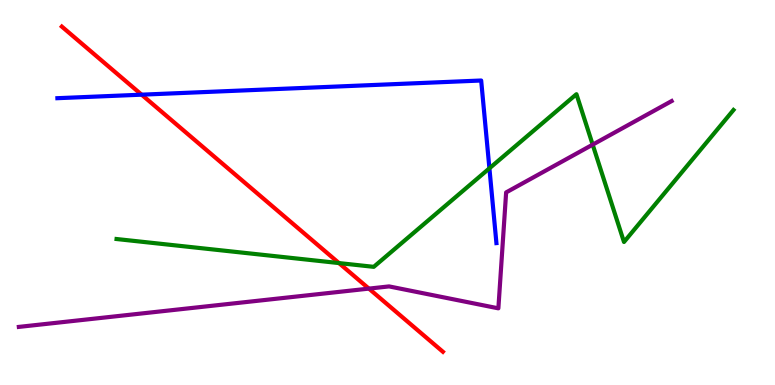[{'lines': ['blue', 'red'], 'intersections': [{'x': 1.83, 'y': 7.54}]}, {'lines': ['green', 'red'], 'intersections': [{'x': 4.37, 'y': 3.17}]}, {'lines': ['purple', 'red'], 'intersections': [{'x': 4.76, 'y': 2.5}]}, {'lines': ['blue', 'green'], 'intersections': [{'x': 6.31, 'y': 5.63}]}, {'lines': ['blue', 'purple'], 'intersections': []}, {'lines': ['green', 'purple'], 'intersections': [{'x': 7.65, 'y': 6.24}]}]